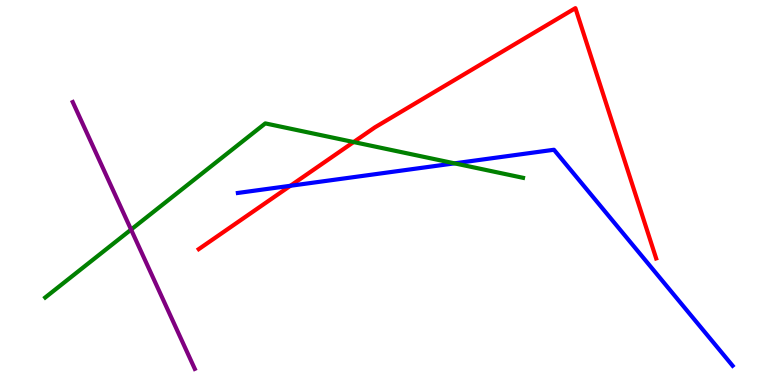[{'lines': ['blue', 'red'], 'intersections': [{'x': 3.75, 'y': 5.17}]}, {'lines': ['green', 'red'], 'intersections': [{'x': 4.56, 'y': 6.31}]}, {'lines': ['purple', 'red'], 'intersections': []}, {'lines': ['blue', 'green'], 'intersections': [{'x': 5.86, 'y': 5.76}]}, {'lines': ['blue', 'purple'], 'intersections': []}, {'lines': ['green', 'purple'], 'intersections': [{'x': 1.69, 'y': 4.04}]}]